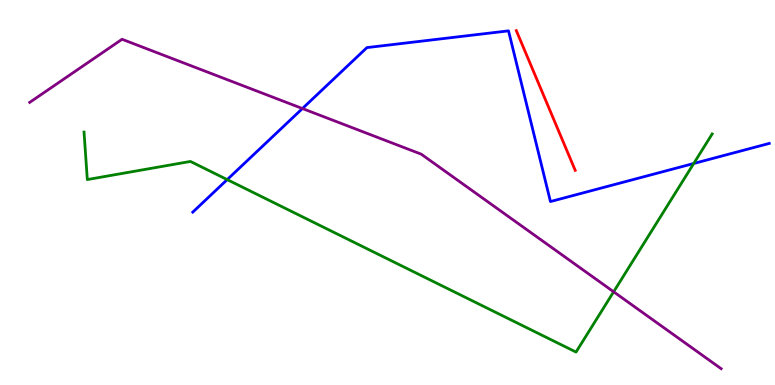[{'lines': ['blue', 'red'], 'intersections': []}, {'lines': ['green', 'red'], 'intersections': []}, {'lines': ['purple', 'red'], 'intersections': []}, {'lines': ['blue', 'green'], 'intersections': [{'x': 2.93, 'y': 5.33}, {'x': 8.95, 'y': 5.75}]}, {'lines': ['blue', 'purple'], 'intersections': [{'x': 3.9, 'y': 7.18}]}, {'lines': ['green', 'purple'], 'intersections': [{'x': 7.92, 'y': 2.42}]}]